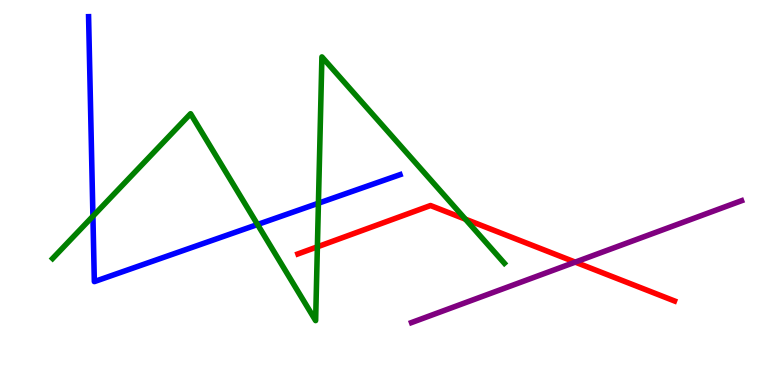[{'lines': ['blue', 'red'], 'intersections': []}, {'lines': ['green', 'red'], 'intersections': [{'x': 4.1, 'y': 3.59}, {'x': 6.01, 'y': 4.31}]}, {'lines': ['purple', 'red'], 'intersections': [{'x': 7.42, 'y': 3.19}]}, {'lines': ['blue', 'green'], 'intersections': [{'x': 1.2, 'y': 4.38}, {'x': 3.32, 'y': 4.17}, {'x': 4.11, 'y': 4.72}]}, {'lines': ['blue', 'purple'], 'intersections': []}, {'lines': ['green', 'purple'], 'intersections': []}]